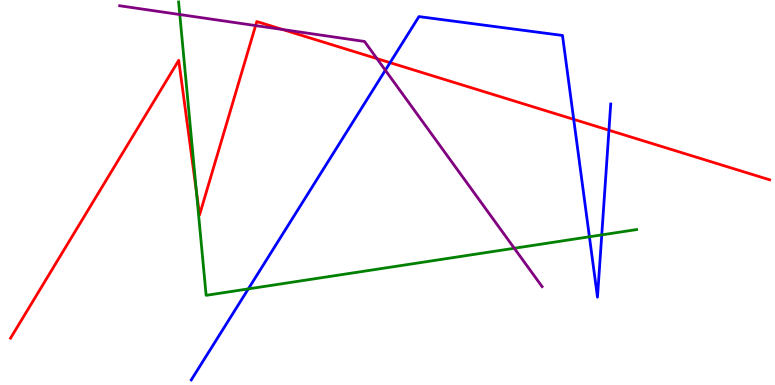[{'lines': ['blue', 'red'], 'intersections': [{'x': 5.03, 'y': 8.37}, {'x': 7.4, 'y': 6.9}, {'x': 7.86, 'y': 6.62}]}, {'lines': ['green', 'red'], 'intersections': [{'x': 2.53, 'y': 5.03}]}, {'lines': ['purple', 'red'], 'intersections': [{'x': 3.3, 'y': 9.34}, {'x': 3.65, 'y': 9.23}, {'x': 4.86, 'y': 8.48}]}, {'lines': ['blue', 'green'], 'intersections': [{'x': 3.2, 'y': 2.5}, {'x': 7.61, 'y': 3.85}, {'x': 7.76, 'y': 3.9}]}, {'lines': ['blue', 'purple'], 'intersections': [{'x': 4.97, 'y': 8.18}]}, {'lines': ['green', 'purple'], 'intersections': [{'x': 2.32, 'y': 9.62}, {'x': 6.64, 'y': 3.55}]}]